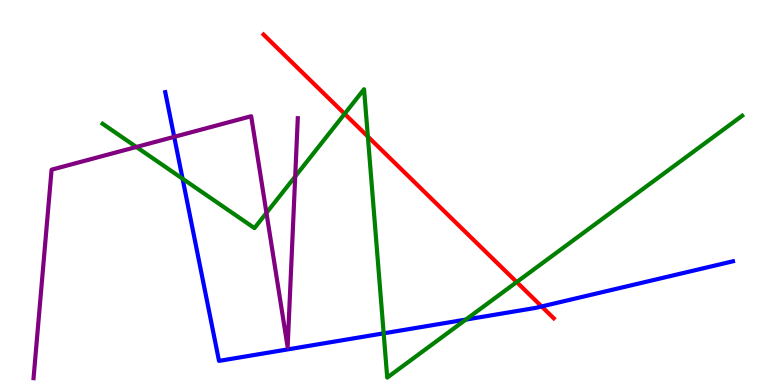[{'lines': ['blue', 'red'], 'intersections': [{'x': 6.99, 'y': 2.04}]}, {'lines': ['green', 'red'], 'intersections': [{'x': 4.45, 'y': 7.04}, {'x': 4.75, 'y': 6.45}, {'x': 6.67, 'y': 2.67}]}, {'lines': ['purple', 'red'], 'intersections': []}, {'lines': ['blue', 'green'], 'intersections': [{'x': 2.36, 'y': 5.36}, {'x': 4.95, 'y': 1.34}, {'x': 6.01, 'y': 1.7}]}, {'lines': ['blue', 'purple'], 'intersections': [{'x': 2.25, 'y': 6.45}]}, {'lines': ['green', 'purple'], 'intersections': [{'x': 1.76, 'y': 6.18}, {'x': 3.44, 'y': 4.47}, {'x': 3.81, 'y': 5.42}]}]